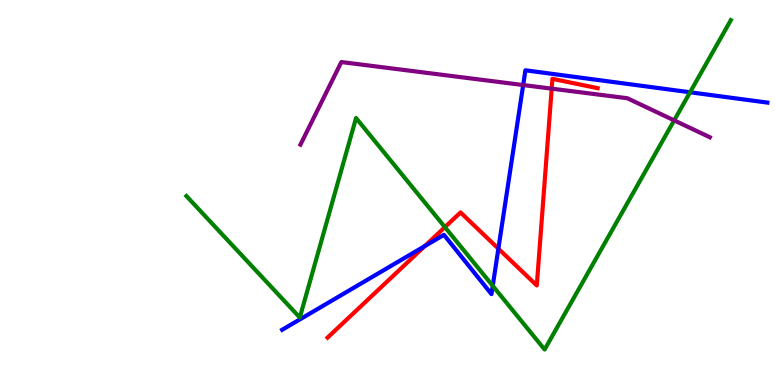[{'lines': ['blue', 'red'], 'intersections': [{'x': 5.48, 'y': 3.61}, {'x': 6.43, 'y': 3.54}]}, {'lines': ['green', 'red'], 'intersections': [{'x': 5.74, 'y': 4.1}]}, {'lines': ['purple', 'red'], 'intersections': [{'x': 7.12, 'y': 7.7}]}, {'lines': ['blue', 'green'], 'intersections': [{'x': 6.36, 'y': 2.58}, {'x': 8.9, 'y': 7.6}]}, {'lines': ['blue', 'purple'], 'intersections': [{'x': 6.75, 'y': 7.79}]}, {'lines': ['green', 'purple'], 'intersections': [{'x': 8.7, 'y': 6.87}]}]